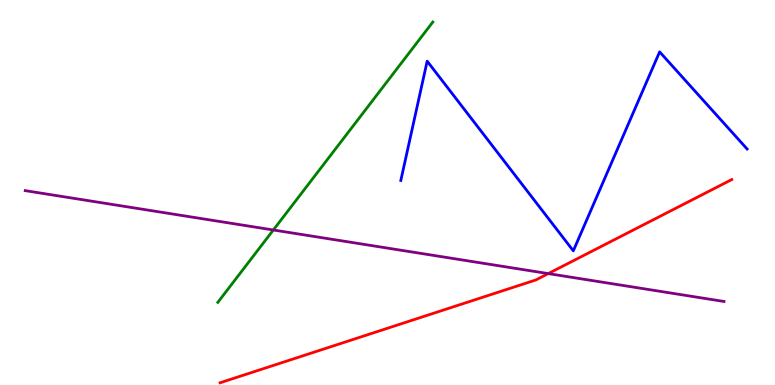[{'lines': ['blue', 'red'], 'intersections': []}, {'lines': ['green', 'red'], 'intersections': []}, {'lines': ['purple', 'red'], 'intersections': [{'x': 7.07, 'y': 2.89}]}, {'lines': ['blue', 'green'], 'intersections': []}, {'lines': ['blue', 'purple'], 'intersections': []}, {'lines': ['green', 'purple'], 'intersections': [{'x': 3.53, 'y': 4.03}]}]